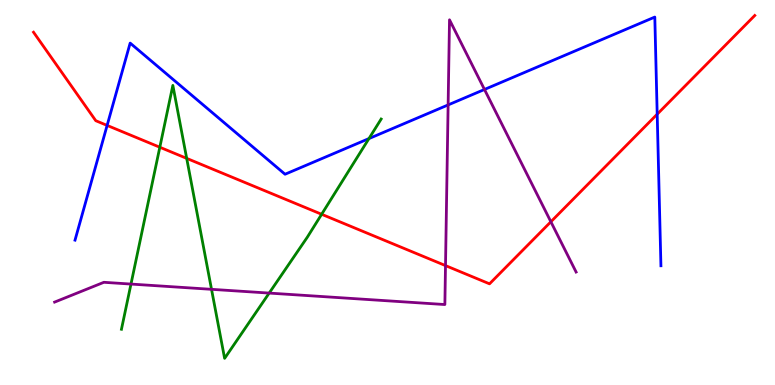[{'lines': ['blue', 'red'], 'intersections': [{'x': 1.38, 'y': 6.74}, {'x': 8.48, 'y': 7.03}]}, {'lines': ['green', 'red'], 'intersections': [{'x': 2.06, 'y': 6.18}, {'x': 2.41, 'y': 5.89}, {'x': 4.15, 'y': 4.43}]}, {'lines': ['purple', 'red'], 'intersections': [{'x': 5.75, 'y': 3.1}, {'x': 7.11, 'y': 4.24}]}, {'lines': ['blue', 'green'], 'intersections': [{'x': 4.76, 'y': 6.4}]}, {'lines': ['blue', 'purple'], 'intersections': [{'x': 5.78, 'y': 7.27}, {'x': 6.25, 'y': 7.68}]}, {'lines': ['green', 'purple'], 'intersections': [{'x': 1.69, 'y': 2.62}, {'x': 2.73, 'y': 2.49}, {'x': 3.47, 'y': 2.39}]}]